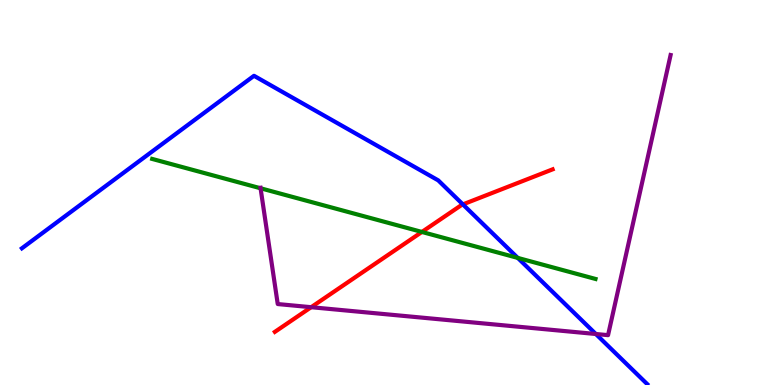[{'lines': ['blue', 'red'], 'intersections': [{'x': 5.97, 'y': 4.69}]}, {'lines': ['green', 'red'], 'intersections': [{'x': 5.44, 'y': 3.98}]}, {'lines': ['purple', 'red'], 'intersections': [{'x': 4.01, 'y': 2.02}]}, {'lines': ['blue', 'green'], 'intersections': [{'x': 6.68, 'y': 3.3}]}, {'lines': ['blue', 'purple'], 'intersections': [{'x': 7.69, 'y': 1.32}]}, {'lines': ['green', 'purple'], 'intersections': [{'x': 3.36, 'y': 5.11}]}]